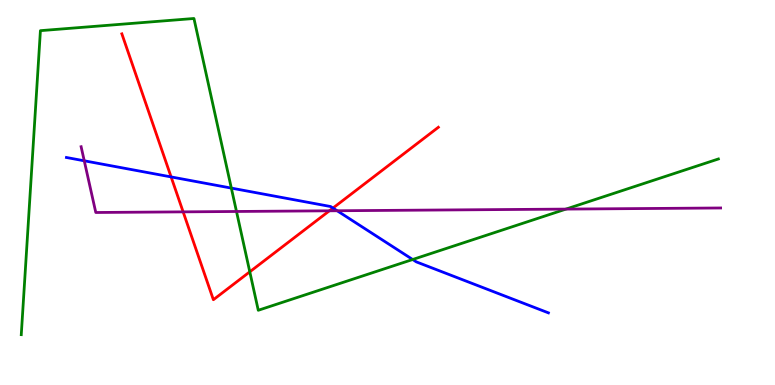[{'lines': ['blue', 'red'], 'intersections': [{'x': 2.21, 'y': 5.4}, {'x': 4.3, 'y': 4.6}]}, {'lines': ['green', 'red'], 'intersections': [{'x': 3.22, 'y': 2.94}]}, {'lines': ['purple', 'red'], 'intersections': [{'x': 2.36, 'y': 4.5}, {'x': 4.25, 'y': 4.52}]}, {'lines': ['blue', 'green'], 'intersections': [{'x': 2.98, 'y': 5.11}, {'x': 5.32, 'y': 3.26}]}, {'lines': ['blue', 'purple'], 'intersections': [{'x': 1.09, 'y': 5.82}, {'x': 4.35, 'y': 4.53}]}, {'lines': ['green', 'purple'], 'intersections': [{'x': 3.05, 'y': 4.51}, {'x': 7.3, 'y': 4.57}]}]